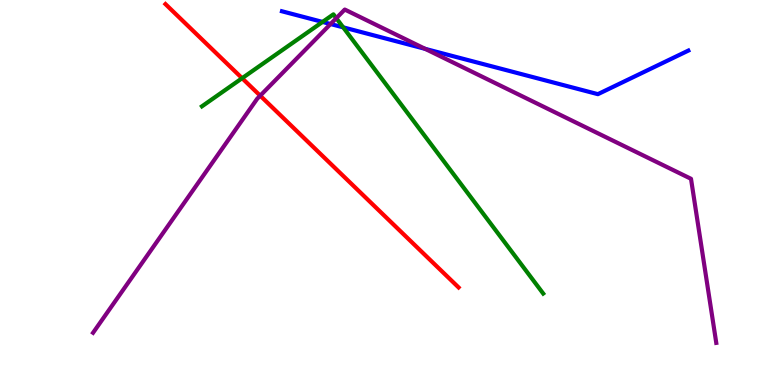[{'lines': ['blue', 'red'], 'intersections': []}, {'lines': ['green', 'red'], 'intersections': [{'x': 3.12, 'y': 7.97}]}, {'lines': ['purple', 'red'], 'intersections': [{'x': 3.36, 'y': 7.51}]}, {'lines': ['blue', 'green'], 'intersections': [{'x': 4.16, 'y': 9.43}, {'x': 4.43, 'y': 9.29}]}, {'lines': ['blue', 'purple'], 'intersections': [{'x': 4.27, 'y': 9.38}, {'x': 5.49, 'y': 8.73}]}, {'lines': ['green', 'purple'], 'intersections': [{'x': 4.34, 'y': 9.53}]}]